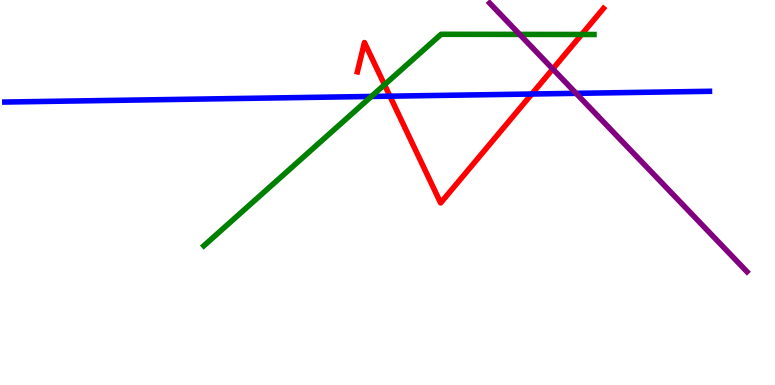[{'lines': ['blue', 'red'], 'intersections': [{'x': 5.03, 'y': 7.5}, {'x': 6.86, 'y': 7.56}]}, {'lines': ['green', 'red'], 'intersections': [{'x': 4.96, 'y': 7.8}, {'x': 7.51, 'y': 9.1}]}, {'lines': ['purple', 'red'], 'intersections': [{'x': 7.13, 'y': 8.21}]}, {'lines': ['blue', 'green'], 'intersections': [{'x': 4.79, 'y': 7.49}]}, {'lines': ['blue', 'purple'], 'intersections': [{'x': 7.43, 'y': 7.58}]}, {'lines': ['green', 'purple'], 'intersections': [{'x': 6.71, 'y': 9.11}]}]